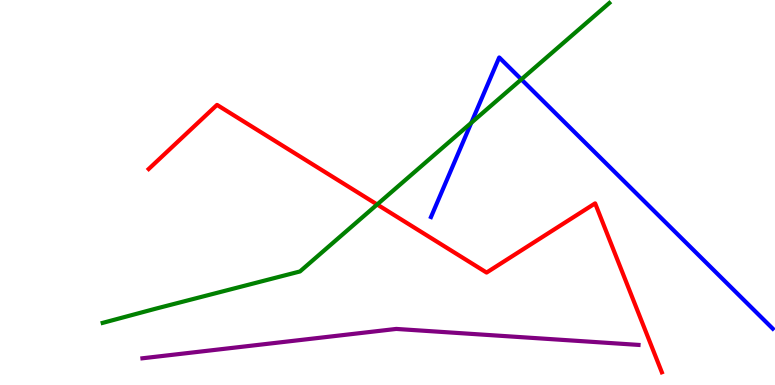[{'lines': ['blue', 'red'], 'intersections': []}, {'lines': ['green', 'red'], 'intersections': [{'x': 4.87, 'y': 4.69}]}, {'lines': ['purple', 'red'], 'intersections': []}, {'lines': ['blue', 'green'], 'intersections': [{'x': 6.08, 'y': 6.81}, {'x': 6.73, 'y': 7.94}]}, {'lines': ['blue', 'purple'], 'intersections': []}, {'lines': ['green', 'purple'], 'intersections': []}]